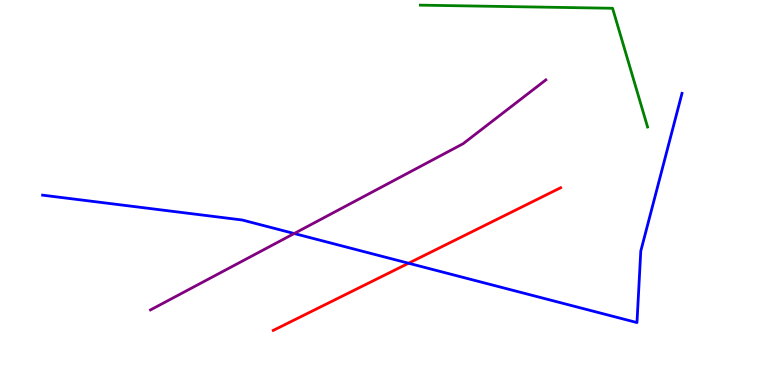[{'lines': ['blue', 'red'], 'intersections': [{'x': 5.27, 'y': 3.16}]}, {'lines': ['green', 'red'], 'intersections': []}, {'lines': ['purple', 'red'], 'intersections': []}, {'lines': ['blue', 'green'], 'intersections': []}, {'lines': ['blue', 'purple'], 'intersections': [{'x': 3.8, 'y': 3.93}]}, {'lines': ['green', 'purple'], 'intersections': []}]